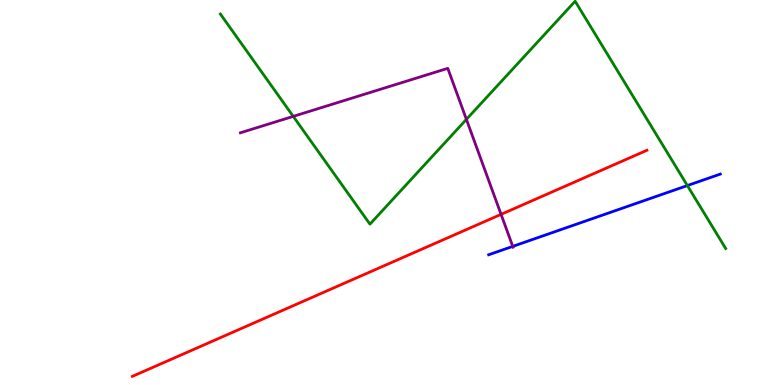[{'lines': ['blue', 'red'], 'intersections': []}, {'lines': ['green', 'red'], 'intersections': []}, {'lines': ['purple', 'red'], 'intersections': [{'x': 6.47, 'y': 4.43}]}, {'lines': ['blue', 'green'], 'intersections': [{'x': 8.87, 'y': 5.18}]}, {'lines': ['blue', 'purple'], 'intersections': [{'x': 6.62, 'y': 3.6}]}, {'lines': ['green', 'purple'], 'intersections': [{'x': 3.78, 'y': 6.98}, {'x': 6.02, 'y': 6.9}]}]